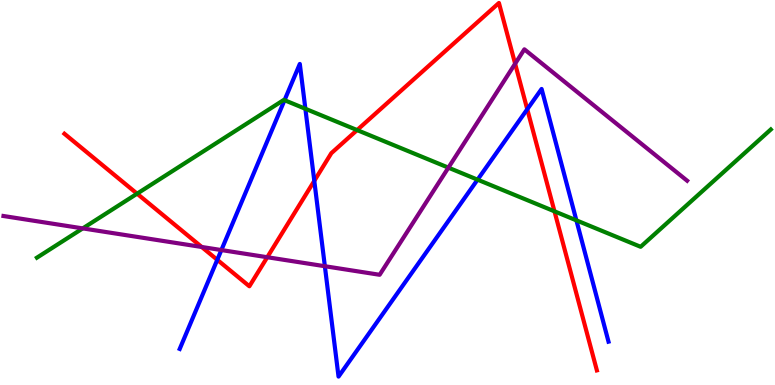[{'lines': ['blue', 'red'], 'intersections': [{'x': 2.8, 'y': 3.25}, {'x': 4.06, 'y': 5.3}, {'x': 6.8, 'y': 7.16}]}, {'lines': ['green', 'red'], 'intersections': [{'x': 1.77, 'y': 4.97}, {'x': 4.61, 'y': 6.62}, {'x': 7.15, 'y': 4.51}]}, {'lines': ['purple', 'red'], 'intersections': [{'x': 2.6, 'y': 3.58}, {'x': 3.45, 'y': 3.32}, {'x': 6.65, 'y': 8.35}]}, {'lines': ['blue', 'green'], 'intersections': [{'x': 3.67, 'y': 7.4}, {'x': 3.94, 'y': 7.17}, {'x': 6.16, 'y': 5.33}, {'x': 7.44, 'y': 4.28}]}, {'lines': ['blue', 'purple'], 'intersections': [{'x': 2.86, 'y': 3.51}, {'x': 4.19, 'y': 3.09}]}, {'lines': ['green', 'purple'], 'intersections': [{'x': 1.07, 'y': 4.07}, {'x': 5.79, 'y': 5.65}]}]